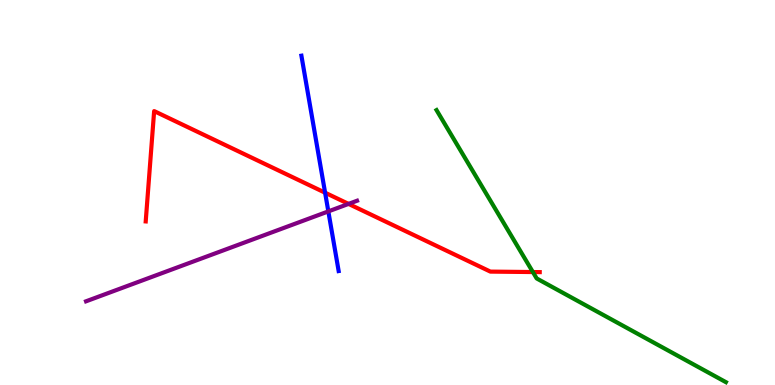[{'lines': ['blue', 'red'], 'intersections': [{'x': 4.19, 'y': 4.99}]}, {'lines': ['green', 'red'], 'intersections': [{'x': 6.88, 'y': 2.93}]}, {'lines': ['purple', 'red'], 'intersections': [{'x': 4.5, 'y': 4.7}]}, {'lines': ['blue', 'green'], 'intersections': []}, {'lines': ['blue', 'purple'], 'intersections': [{'x': 4.24, 'y': 4.51}]}, {'lines': ['green', 'purple'], 'intersections': []}]